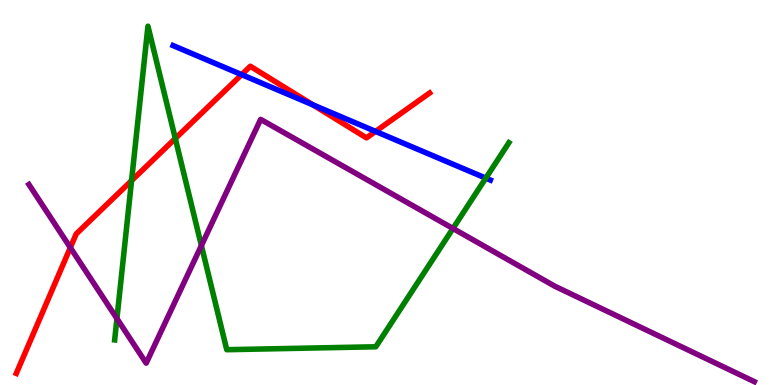[{'lines': ['blue', 'red'], 'intersections': [{'x': 3.12, 'y': 8.06}, {'x': 4.04, 'y': 7.28}, {'x': 4.85, 'y': 6.59}]}, {'lines': ['green', 'red'], 'intersections': [{'x': 1.7, 'y': 5.31}, {'x': 2.26, 'y': 6.4}]}, {'lines': ['purple', 'red'], 'intersections': [{'x': 0.907, 'y': 3.57}]}, {'lines': ['blue', 'green'], 'intersections': [{'x': 6.27, 'y': 5.37}]}, {'lines': ['blue', 'purple'], 'intersections': []}, {'lines': ['green', 'purple'], 'intersections': [{'x': 1.51, 'y': 1.72}, {'x': 2.6, 'y': 3.62}, {'x': 5.84, 'y': 4.07}]}]